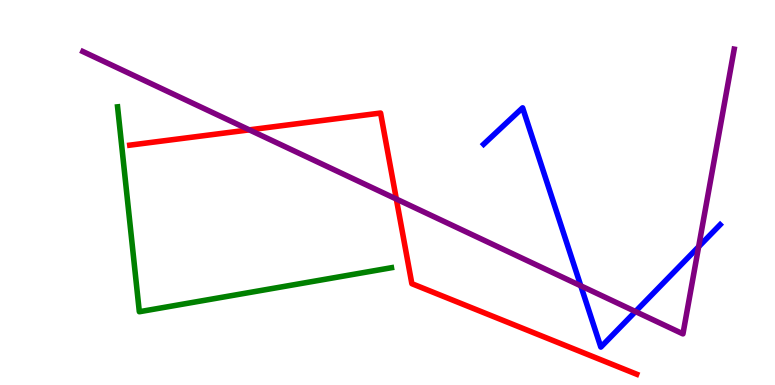[{'lines': ['blue', 'red'], 'intersections': []}, {'lines': ['green', 'red'], 'intersections': []}, {'lines': ['purple', 'red'], 'intersections': [{'x': 3.22, 'y': 6.63}, {'x': 5.11, 'y': 4.83}]}, {'lines': ['blue', 'green'], 'intersections': []}, {'lines': ['blue', 'purple'], 'intersections': [{'x': 7.49, 'y': 2.58}, {'x': 8.2, 'y': 1.91}, {'x': 9.01, 'y': 3.59}]}, {'lines': ['green', 'purple'], 'intersections': []}]